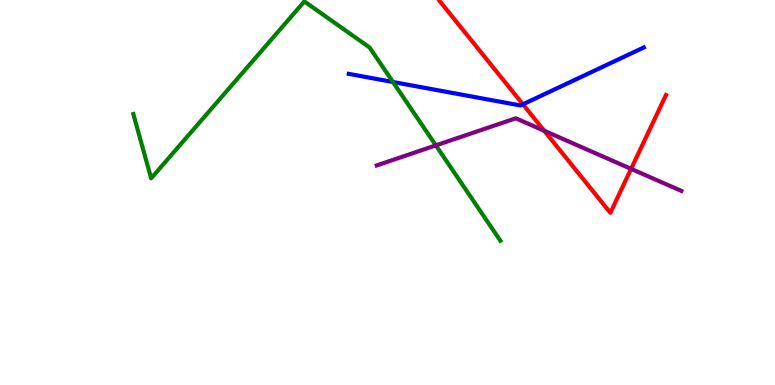[{'lines': ['blue', 'red'], 'intersections': [{'x': 6.75, 'y': 7.29}]}, {'lines': ['green', 'red'], 'intersections': []}, {'lines': ['purple', 'red'], 'intersections': [{'x': 7.02, 'y': 6.6}, {'x': 8.14, 'y': 5.61}]}, {'lines': ['blue', 'green'], 'intersections': [{'x': 5.07, 'y': 7.87}]}, {'lines': ['blue', 'purple'], 'intersections': []}, {'lines': ['green', 'purple'], 'intersections': [{'x': 5.62, 'y': 6.22}]}]